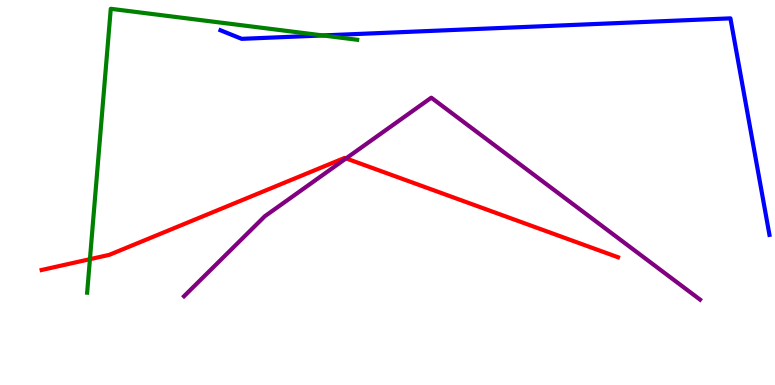[{'lines': ['blue', 'red'], 'intersections': []}, {'lines': ['green', 'red'], 'intersections': [{'x': 1.16, 'y': 3.27}]}, {'lines': ['purple', 'red'], 'intersections': [{'x': 4.47, 'y': 5.89}]}, {'lines': ['blue', 'green'], 'intersections': [{'x': 4.16, 'y': 9.08}]}, {'lines': ['blue', 'purple'], 'intersections': []}, {'lines': ['green', 'purple'], 'intersections': []}]